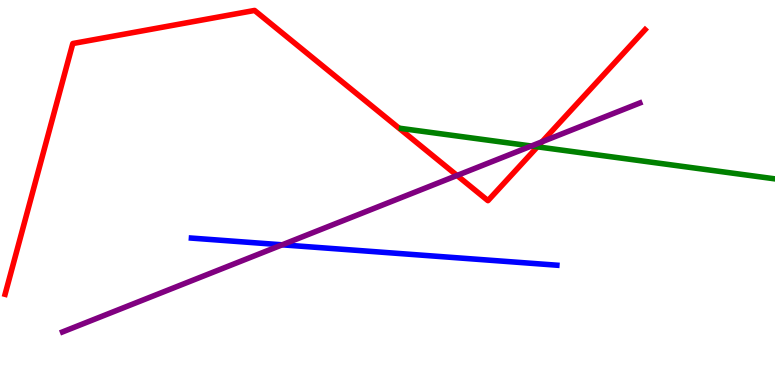[{'lines': ['blue', 'red'], 'intersections': []}, {'lines': ['green', 'red'], 'intersections': [{'x': 6.93, 'y': 6.19}]}, {'lines': ['purple', 'red'], 'intersections': [{'x': 5.9, 'y': 5.44}, {'x': 6.99, 'y': 6.32}]}, {'lines': ['blue', 'green'], 'intersections': []}, {'lines': ['blue', 'purple'], 'intersections': [{'x': 3.64, 'y': 3.64}]}, {'lines': ['green', 'purple'], 'intersections': [{'x': 6.86, 'y': 6.21}]}]